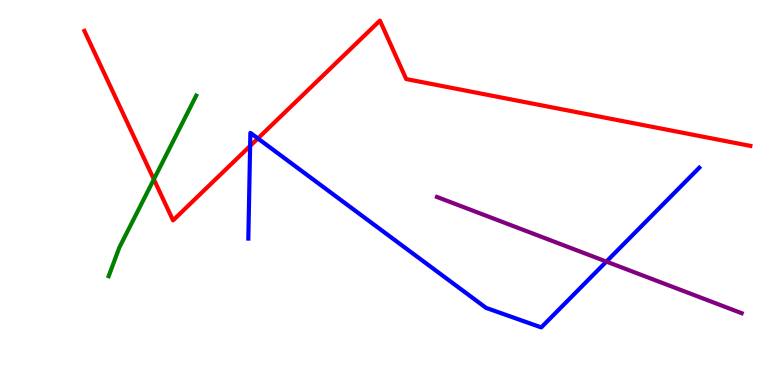[{'lines': ['blue', 'red'], 'intersections': [{'x': 3.23, 'y': 6.21}, {'x': 3.33, 'y': 6.4}]}, {'lines': ['green', 'red'], 'intersections': [{'x': 1.99, 'y': 5.34}]}, {'lines': ['purple', 'red'], 'intersections': []}, {'lines': ['blue', 'green'], 'intersections': []}, {'lines': ['blue', 'purple'], 'intersections': [{'x': 7.82, 'y': 3.21}]}, {'lines': ['green', 'purple'], 'intersections': []}]